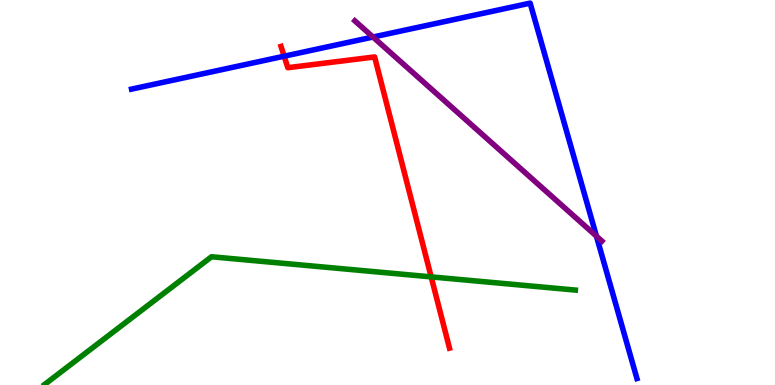[{'lines': ['blue', 'red'], 'intersections': [{'x': 3.67, 'y': 8.54}]}, {'lines': ['green', 'red'], 'intersections': [{'x': 5.56, 'y': 2.81}]}, {'lines': ['purple', 'red'], 'intersections': []}, {'lines': ['blue', 'green'], 'intersections': []}, {'lines': ['blue', 'purple'], 'intersections': [{'x': 4.81, 'y': 9.04}, {'x': 7.7, 'y': 3.87}]}, {'lines': ['green', 'purple'], 'intersections': []}]